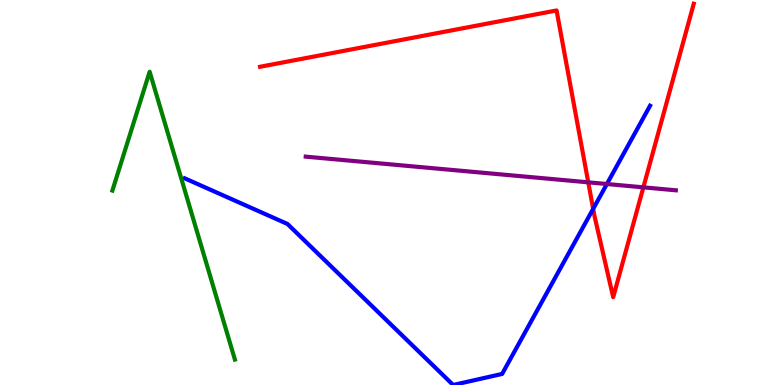[{'lines': ['blue', 'red'], 'intersections': [{'x': 7.65, 'y': 4.57}]}, {'lines': ['green', 'red'], 'intersections': []}, {'lines': ['purple', 'red'], 'intersections': [{'x': 7.59, 'y': 5.26}, {'x': 8.3, 'y': 5.13}]}, {'lines': ['blue', 'green'], 'intersections': []}, {'lines': ['blue', 'purple'], 'intersections': [{'x': 7.83, 'y': 5.22}]}, {'lines': ['green', 'purple'], 'intersections': []}]